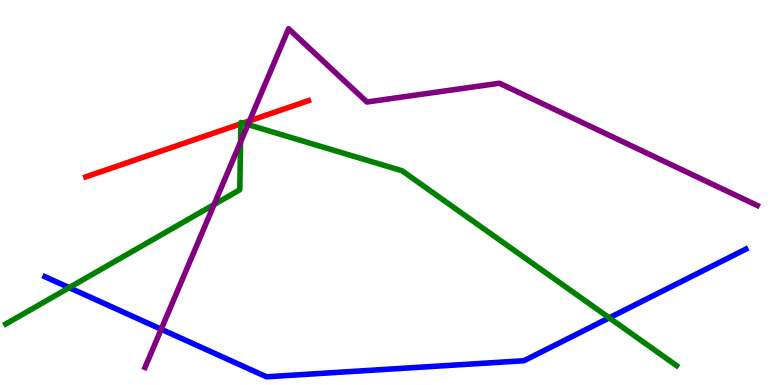[{'lines': ['blue', 'red'], 'intersections': []}, {'lines': ['green', 'red'], 'intersections': [{'x': 3.11, 'y': 6.78}, {'x': 3.13, 'y': 6.8}]}, {'lines': ['purple', 'red'], 'intersections': [{'x': 3.22, 'y': 6.86}]}, {'lines': ['blue', 'green'], 'intersections': [{'x': 0.892, 'y': 2.53}, {'x': 7.86, 'y': 1.74}]}, {'lines': ['blue', 'purple'], 'intersections': [{'x': 2.08, 'y': 1.45}]}, {'lines': ['green', 'purple'], 'intersections': [{'x': 2.76, 'y': 4.69}, {'x': 3.1, 'y': 6.31}, {'x': 3.2, 'y': 6.76}]}]